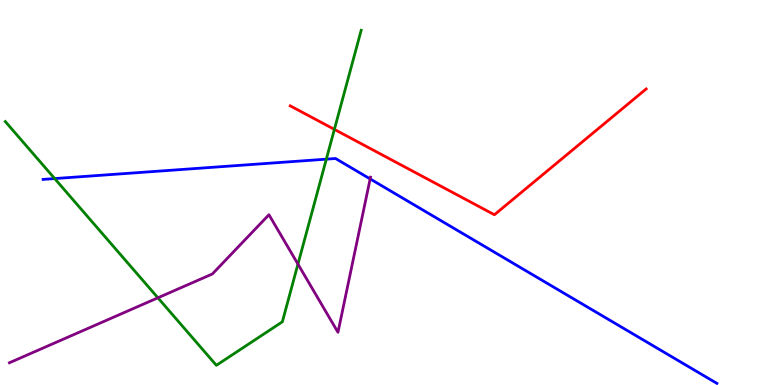[{'lines': ['blue', 'red'], 'intersections': []}, {'lines': ['green', 'red'], 'intersections': [{'x': 4.31, 'y': 6.64}]}, {'lines': ['purple', 'red'], 'intersections': []}, {'lines': ['blue', 'green'], 'intersections': [{'x': 0.706, 'y': 5.36}, {'x': 4.21, 'y': 5.87}]}, {'lines': ['blue', 'purple'], 'intersections': [{'x': 4.78, 'y': 5.35}]}, {'lines': ['green', 'purple'], 'intersections': [{'x': 2.04, 'y': 2.26}, {'x': 3.84, 'y': 3.14}]}]